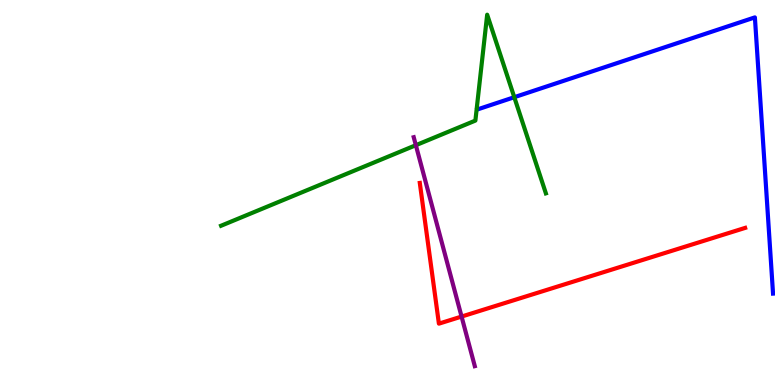[{'lines': ['blue', 'red'], 'intersections': []}, {'lines': ['green', 'red'], 'intersections': []}, {'lines': ['purple', 'red'], 'intersections': [{'x': 5.96, 'y': 1.78}]}, {'lines': ['blue', 'green'], 'intersections': [{'x': 6.64, 'y': 7.48}]}, {'lines': ['blue', 'purple'], 'intersections': []}, {'lines': ['green', 'purple'], 'intersections': [{'x': 5.37, 'y': 6.23}]}]